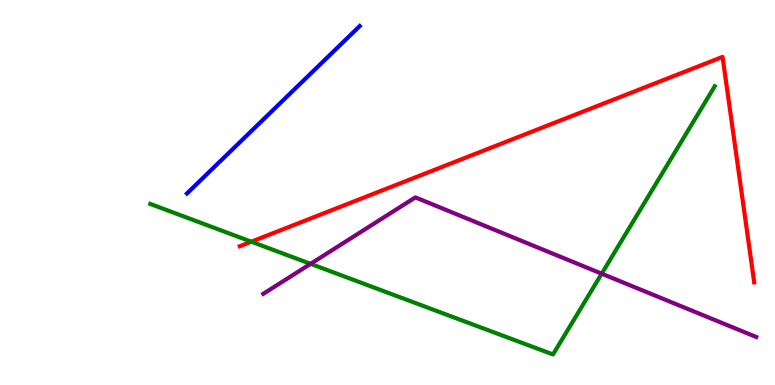[{'lines': ['blue', 'red'], 'intersections': []}, {'lines': ['green', 'red'], 'intersections': [{'x': 3.24, 'y': 3.72}]}, {'lines': ['purple', 'red'], 'intersections': []}, {'lines': ['blue', 'green'], 'intersections': []}, {'lines': ['blue', 'purple'], 'intersections': []}, {'lines': ['green', 'purple'], 'intersections': [{'x': 4.01, 'y': 3.15}, {'x': 7.76, 'y': 2.89}]}]